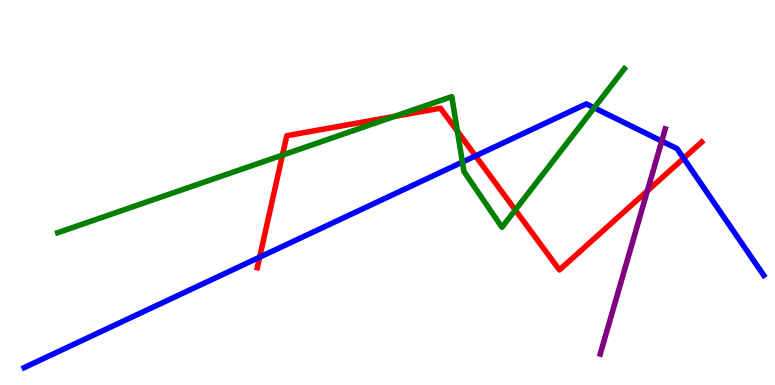[{'lines': ['blue', 'red'], 'intersections': [{'x': 3.35, 'y': 3.32}, {'x': 6.14, 'y': 5.95}, {'x': 8.82, 'y': 5.89}]}, {'lines': ['green', 'red'], 'intersections': [{'x': 3.64, 'y': 5.97}, {'x': 5.09, 'y': 6.98}, {'x': 5.9, 'y': 6.59}, {'x': 6.65, 'y': 4.55}]}, {'lines': ['purple', 'red'], 'intersections': [{'x': 8.35, 'y': 5.04}]}, {'lines': ['blue', 'green'], 'intersections': [{'x': 5.97, 'y': 5.79}, {'x': 7.67, 'y': 7.2}]}, {'lines': ['blue', 'purple'], 'intersections': [{'x': 8.54, 'y': 6.34}]}, {'lines': ['green', 'purple'], 'intersections': []}]